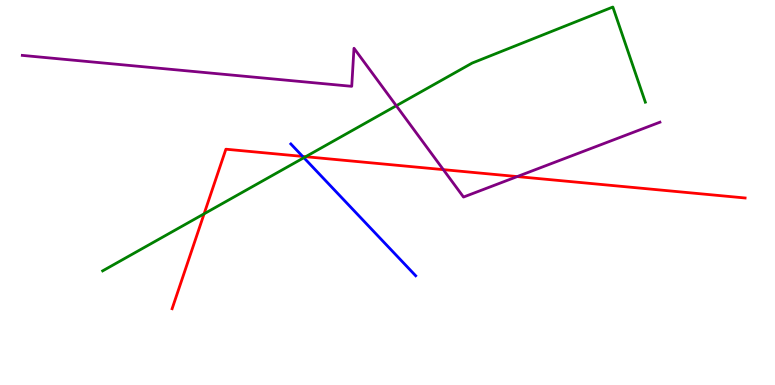[{'lines': ['blue', 'red'], 'intersections': [{'x': 3.9, 'y': 5.94}]}, {'lines': ['green', 'red'], 'intersections': [{'x': 2.63, 'y': 4.45}, {'x': 3.94, 'y': 5.93}]}, {'lines': ['purple', 'red'], 'intersections': [{'x': 5.72, 'y': 5.59}, {'x': 6.67, 'y': 5.41}]}, {'lines': ['blue', 'green'], 'intersections': [{'x': 3.92, 'y': 5.9}]}, {'lines': ['blue', 'purple'], 'intersections': []}, {'lines': ['green', 'purple'], 'intersections': [{'x': 5.11, 'y': 7.25}]}]